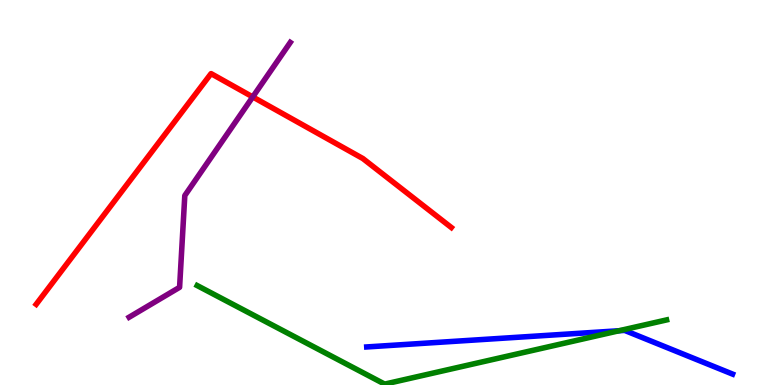[{'lines': ['blue', 'red'], 'intersections': []}, {'lines': ['green', 'red'], 'intersections': []}, {'lines': ['purple', 'red'], 'intersections': [{'x': 3.26, 'y': 7.48}]}, {'lines': ['blue', 'green'], 'intersections': [{'x': 7.99, 'y': 1.41}]}, {'lines': ['blue', 'purple'], 'intersections': []}, {'lines': ['green', 'purple'], 'intersections': []}]